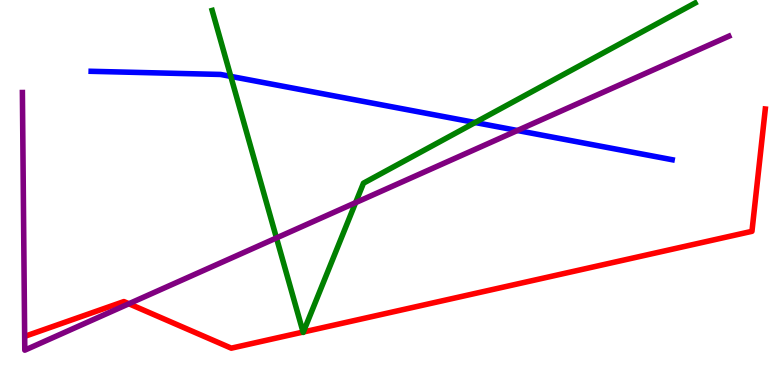[{'lines': ['blue', 'red'], 'intersections': []}, {'lines': ['green', 'red'], 'intersections': [{'x': 3.91, 'y': 1.38}, {'x': 3.91, 'y': 1.38}]}, {'lines': ['purple', 'red'], 'intersections': [{'x': 1.66, 'y': 2.11}]}, {'lines': ['blue', 'green'], 'intersections': [{'x': 2.98, 'y': 8.02}, {'x': 6.13, 'y': 6.82}]}, {'lines': ['blue', 'purple'], 'intersections': [{'x': 6.68, 'y': 6.61}]}, {'lines': ['green', 'purple'], 'intersections': [{'x': 3.57, 'y': 3.82}, {'x': 4.59, 'y': 4.74}]}]